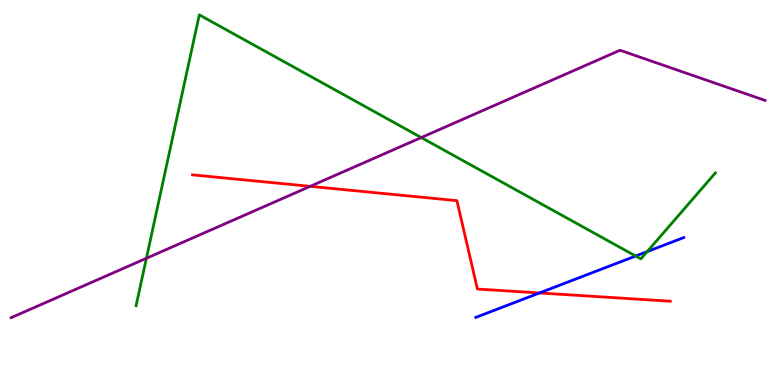[{'lines': ['blue', 'red'], 'intersections': [{'x': 6.96, 'y': 2.39}]}, {'lines': ['green', 'red'], 'intersections': []}, {'lines': ['purple', 'red'], 'intersections': [{'x': 4.0, 'y': 5.16}]}, {'lines': ['blue', 'green'], 'intersections': [{'x': 8.2, 'y': 3.35}, {'x': 8.35, 'y': 3.47}]}, {'lines': ['blue', 'purple'], 'intersections': []}, {'lines': ['green', 'purple'], 'intersections': [{'x': 1.89, 'y': 3.29}, {'x': 5.44, 'y': 6.43}]}]